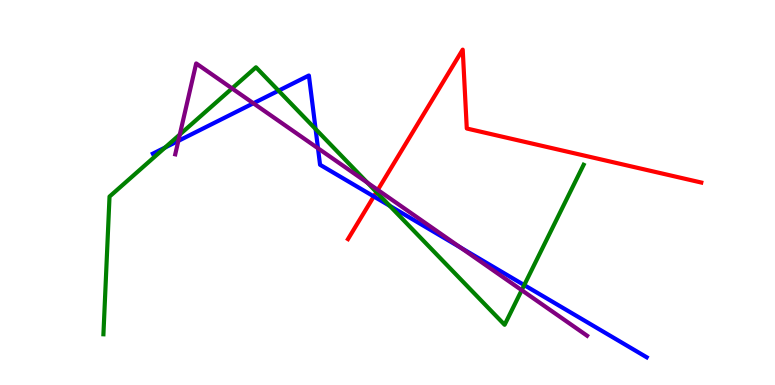[{'lines': ['blue', 'red'], 'intersections': [{'x': 4.82, 'y': 4.9}]}, {'lines': ['green', 'red'], 'intersections': [{'x': 4.86, 'y': 5.01}]}, {'lines': ['purple', 'red'], 'intersections': [{'x': 4.87, 'y': 5.07}]}, {'lines': ['blue', 'green'], 'intersections': [{'x': 2.13, 'y': 6.17}, {'x': 3.59, 'y': 7.64}, {'x': 4.07, 'y': 6.65}, {'x': 5.03, 'y': 4.65}, {'x': 6.76, 'y': 2.6}]}, {'lines': ['blue', 'purple'], 'intersections': [{'x': 2.3, 'y': 6.34}, {'x': 3.27, 'y': 7.32}, {'x': 4.1, 'y': 6.15}, {'x': 5.94, 'y': 3.57}]}, {'lines': ['green', 'purple'], 'intersections': [{'x': 2.32, 'y': 6.51}, {'x': 2.99, 'y': 7.7}, {'x': 4.74, 'y': 5.25}, {'x': 6.73, 'y': 2.46}]}]